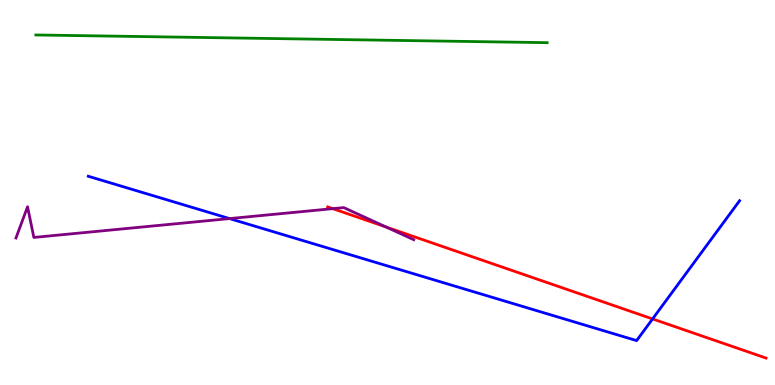[{'lines': ['blue', 'red'], 'intersections': [{'x': 8.42, 'y': 1.72}]}, {'lines': ['green', 'red'], 'intersections': []}, {'lines': ['purple', 'red'], 'intersections': [{'x': 4.29, 'y': 4.58}, {'x': 4.99, 'y': 4.1}]}, {'lines': ['blue', 'green'], 'intersections': []}, {'lines': ['blue', 'purple'], 'intersections': [{'x': 2.96, 'y': 4.32}]}, {'lines': ['green', 'purple'], 'intersections': []}]